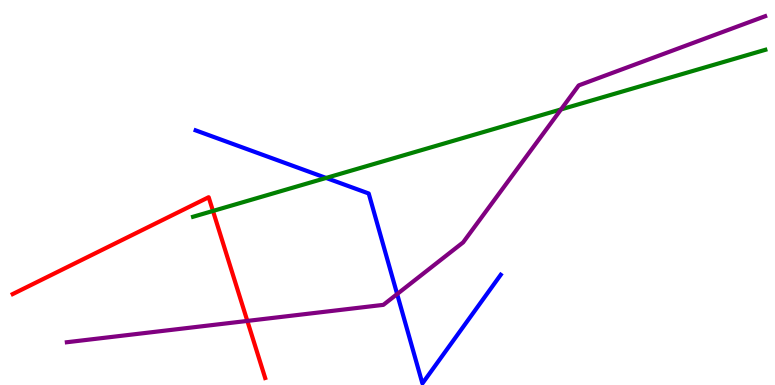[{'lines': ['blue', 'red'], 'intersections': []}, {'lines': ['green', 'red'], 'intersections': [{'x': 2.75, 'y': 4.52}]}, {'lines': ['purple', 'red'], 'intersections': [{'x': 3.19, 'y': 1.66}]}, {'lines': ['blue', 'green'], 'intersections': [{'x': 4.21, 'y': 5.38}]}, {'lines': ['blue', 'purple'], 'intersections': [{'x': 5.12, 'y': 2.36}]}, {'lines': ['green', 'purple'], 'intersections': [{'x': 7.24, 'y': 7.16}]}]